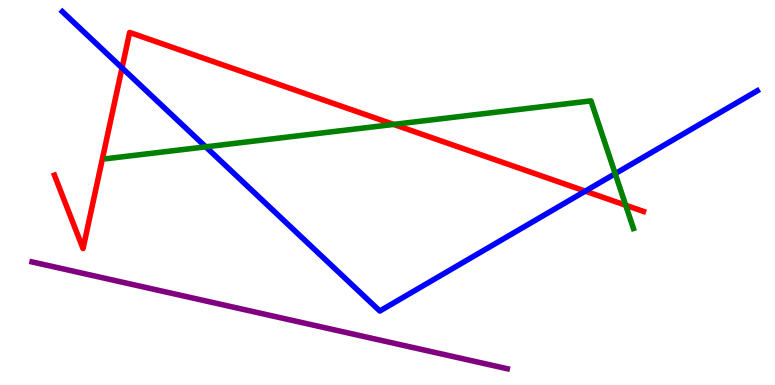[{'lines': ['blue', 'red'], 'intersections': [{'x': 1.57, 'y': 8.24}, {'x': 7.55, 'y': 5.04}]}, {'lines': ['green', 'red'], 'intersections': [{'x': 5.08, 'y': 6.77}, {'x': 8.07, 'y': 4.67}]}, {'lines': ['purple', 'red'], 'intersections': []}, {'lines': ['blue', 'green'], 'intersections': [{'x': 2.65, 'y': 6.19}, {'x': 7.94, 'y': 5.49}]}, {'lines': ['blue', 'purple'], 'intersections': []}, {'lines': ['green', 'purple'], 'intersections': []}]